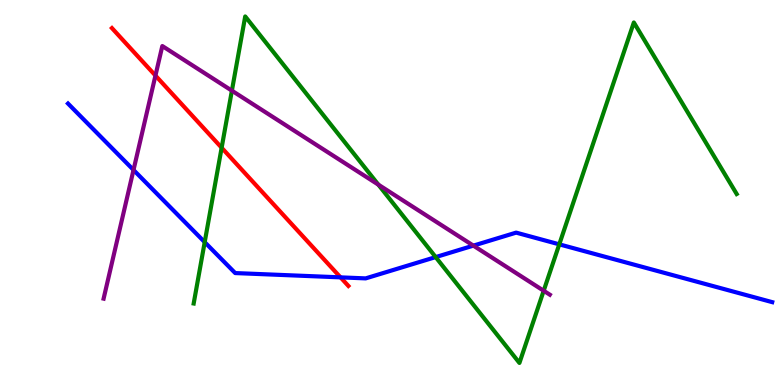[{'lines': ['blue', 'red'], 'intersections': [{'x': 4.39, 'y': 2.8}]}, {'lines': ['green', 'red'], 'intersections': [{'x': 2.86, 'y': 6.16}]}, {'lines': ['purple', 'red'], 'intersections': [{'x': 2.01, 'y': 8.04}]}, {'lines': ['blue', 'green'], 'intersections': [{'x': 2.64, 'y': 3.71}, {'x': 5.62, 'y': 3.32}, {'x': 7.22, 'y': 3.65}]}, {'lines': ['blue', 'purple'], 'intersections': [{'x': 1.72, 'y': 5.59}, {'x': 6.11, 'y': 3.62}]}, {'lines': ['green', 'purple'], 'intersections': [{'x': 2.99, 'y': 7.64}, {'x': 4.88, 'y': 5.2}, {'x': 7.02, 'y': 2.45}]}]